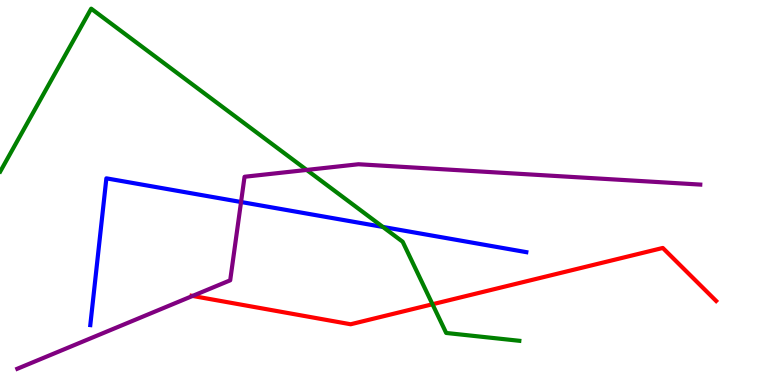[{'lines': ['blue', 'red'], 'intersections': []}, {'lines': ['green', 'red'], 'intersections': [{'x': 5.58, 'y': 2.1}]}, {'lines': ['purple', 'red'], 'intersections': [{'x': 2.48, 'y': 2.31}]}, {'lines': ['blue', 'green'], 'intersections': [{'x': 4.94, 'y': 4.11}]}, {'lines': ['blue', 'purple'], 'intersections': [{'x': 3.11, 'y': 4.75}]}, {'lines': ['green', 'purple'], 'intersections': [{'x': 3.96, 'y': 5.59}]}]